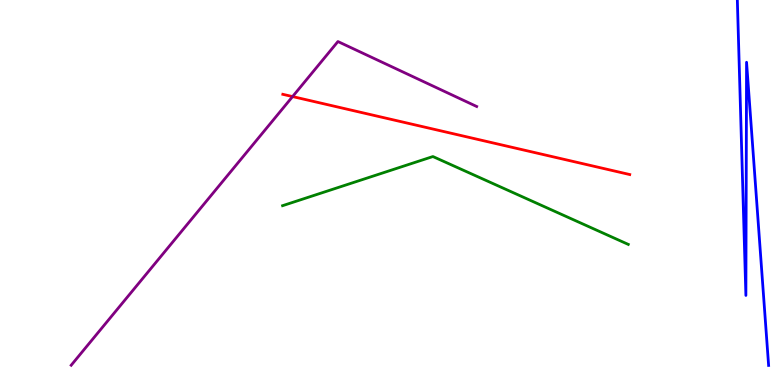[{'lines': ['blue', 'red'], 'intersections': []}, {'lines': ['green', 'red'], 'intersections': []}, {'lines': ['purple', 'red'], 'intersections': [{'x': 3.78, 'y': 7.49}]}, {'lines': ['blue', 'green'], 'intersections': []}, {'lines': ['blue', 'purple'], 'intersections': []}, {'lines': ['green', 'purple'], 'intersections': []}]